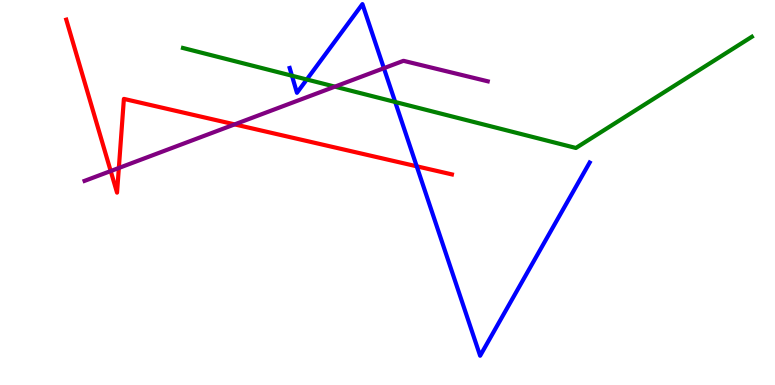[{'lines': ['blue', 'red'], 'intersections': [{'x': 5.38, 'y': 5.68}]}, {'lines': ['green', 'red'], 'intersections': []}, {'lines': ['purple', 'red'], 'intersections': [{'x': 1.43, 'y': 5.56}, {'x': 1.53, 'y': 5.64}, {'x': 3.03, 'y': 6.77}]}, {'lines': ['blue', 'green'], 'intersections': [{'x': 3.77, 'y': 8.03}, {'x': 3.96, 'y': 7.94}, {'x': 5.1, 'y': 7.35}]}, {'lines': ['blue', 'purple'], 'intersections': [{'x': 4.95, 'y': 8.23}]}, {'lines': ['green', 'purple'], 'intersections': [{'x': 4.32, 'y': 7.75}]}]